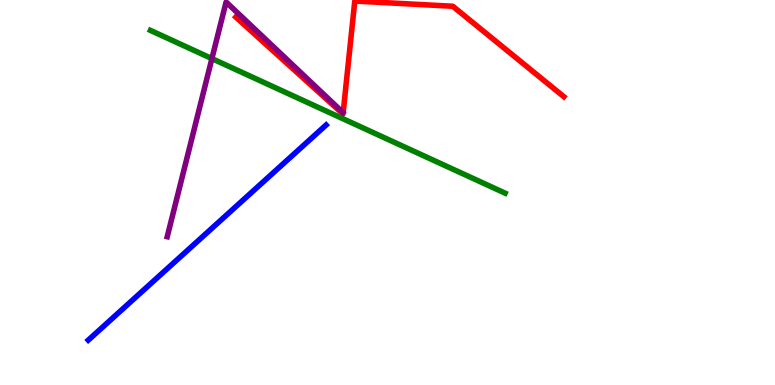[{'lines': ['blue', 'red'], 'intersections': []}, {'lines': ['green', 'red'], 'intersections': []}, {'lines': ['purple', 'red'], 'intersections': []}, {'lines': ['blue', 'green'], 'intersections': []}, {'lines': ['blue', 'purple'], 'intersections': []}, {'lines': ['green', 'purple'], 'intersections': [{'x': 2.73, 'y': 8.48}]}]